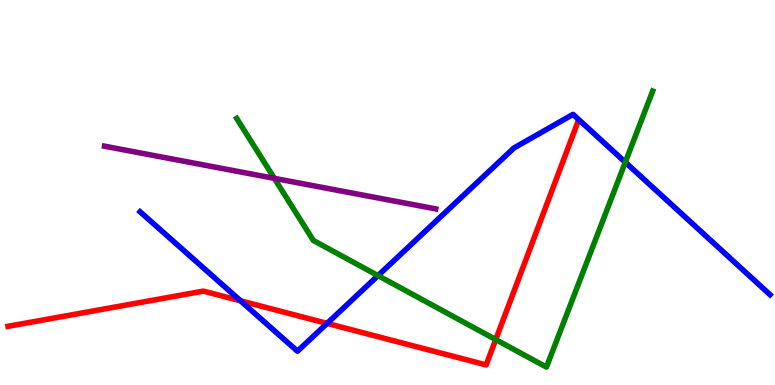[{'lines': ['blue', 'red'], 'intersections': [{'x': 3.1, 'y': 2.19}, {'x': 4.22, 'y': 1.6}]}, {'lines': ['green', 'red'], 'intersections': [{'x': 6.4, 'y': 1.18}]}, {'lines': ['purple', 'red'], 'intersections': []}, {'lines': ['blue', 'green'], 'intersections': [{'x': 4.88, 'y': 2.84}, {'x': 8.07, 'y': 5.79}]}, {'lines': ['blue', 'purple'], 'intersections': []}, {'lines': ['green', 'purple'], 'intersections': [{'x': 3.54, 'y': 5.37}]}]